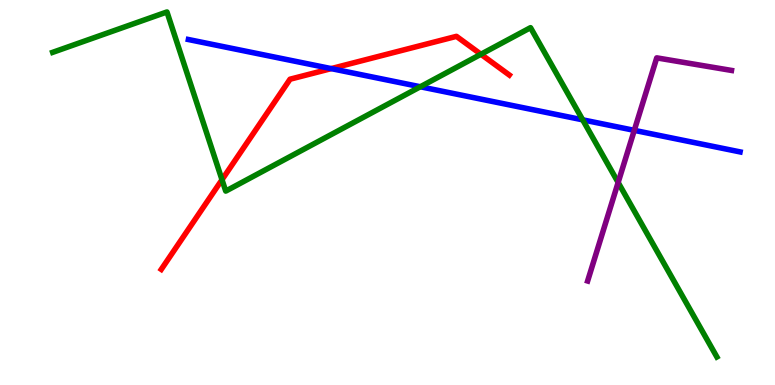[{'lines': ['blue', 'red'], 'intersections': [{'x': 4.27, 'y': 8.22}]}, {'lines': ['green', 'red'], 'intersections': [{'x': 2.86, 'y': 5.33}, {'x': 6.21, 'y': 8.59}]}, {'lines': ['purple', 'red'], 'intersections': []}, {'lines': ['blue', 'green'], 'intersections': [{'x': 5.42, 'y': 7.75}, {'x': 7.52, 'y': 6.89}]}, {'lines': ['blue', 'purple'], 'intersections': [{'x': 8.18, 'y': 6.61}]}, {'lines': ['green', 'purple'], 'intersections': [{'x': 7.98, 'y': 5.26}]}]